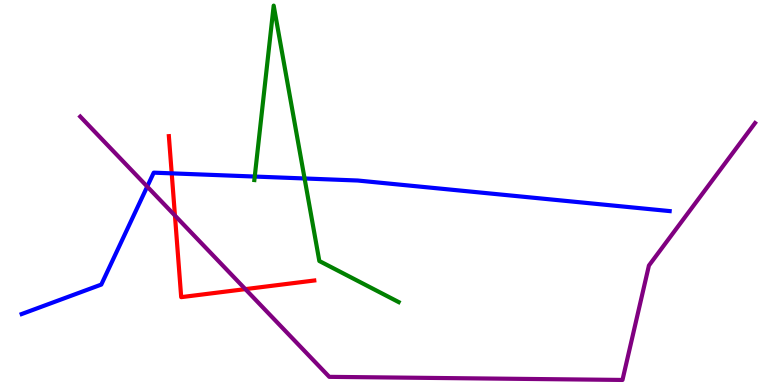[{'lines': ['blue', 'red'], 'intersections': [{'x': 2.22, 'y': 5.5}]}, {'lines': ['green', 'red'], 'intersections': []}, {'lines': ['purple', 'red'], 'intersections': [{'x': 2.26, 'y': 4.4}, {'x': 3.17, 'y': 2.49}]}, {'lines': ['blue', 'green'], 'intersections': [{'x': 3.29, 'y': 5.41}, {'x': 3.93, 'y': 5.36}]}, {'lines': ['blue', 'purple'], 'intersections': [{'x': 1.9, 'y': 5.15}]}, {'lines': ['green', 'purple'], 'intersections': []}]